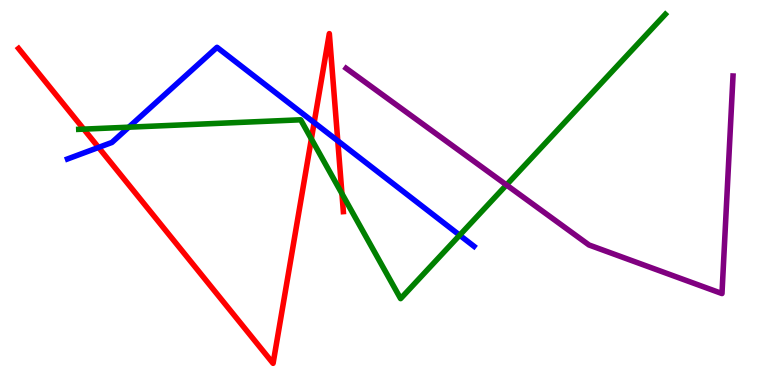[{'lines': ['blue', 'red'], 'intersections': [{'x': 1.27, 'y': 6.17}, {'x': 4.05, 'y': 6.82}, {'x': 4.36, 'y': 6.34}]}, {'lines': ['green', 'red'], 'intersections': [{'x': 1.08, 'y': 6.65}, {'x': 4.02, 'y': 6.39}, {'x': 4.41, 'y': 4.97}]}, {'lines': ['purple', 'red'], 'intersections': []}, {'lines': ['blue', 'green'], 'intersections': [{'x': 1.66, 'y': 6.7}, {'x': 5.93, 'y': 3.89}]}, {'lines': ['blue', 'purple'], 'intersections': []}, {'lines': ['green', 'purple'], 'intersections': [{'x': 6.53, 'y': 5.2}]}]